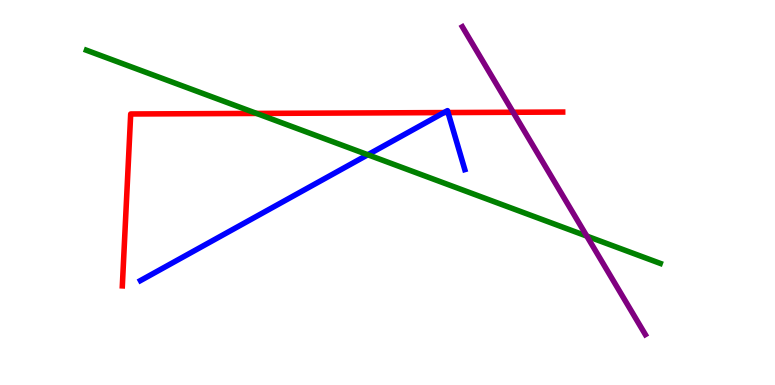[{'lines': ['blue', 'red'], 'intersections': [{'x': 5.73, 'y': 7.08}, {'x': 5.78, 'y': 7.08}]}, {'lines': ['green', 'red'], 'intersections': [{'x': 3.31, 'y': 7.05}]}, {'lines': ['purple', 'red'], 'intersections': [{'x': 6.62, 'y': 7.08}]}, {'lines': ['blue', 'green'], 'intersections': [{'x': 4.75, 'y': 5.98}]}, {'lines': ['blue', 'purple'], 'intersections': []}, {'lines': ['green', 'purple'], 'intersections': [{'x': 7.57, 'y': 3.87}]}]